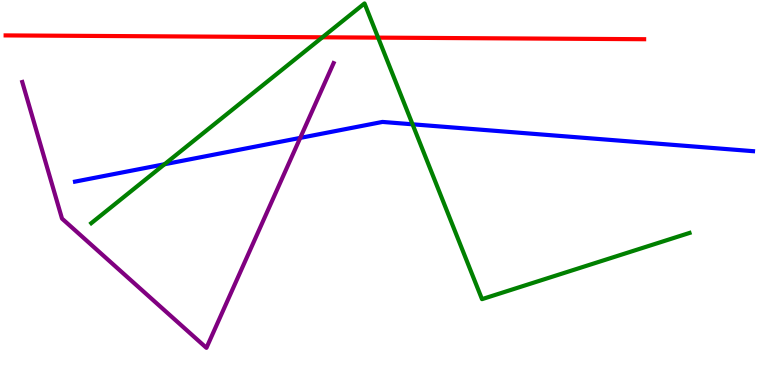[{'lines': ['blue', 'red'], 'intersections': []}, {'lines': ['green', 'red'], 'intersections': [{'x': 4.16, 'y': 9.03}, {'x': 4.88, 'y': 9.02}]}, {'lines': ['purple', 'red'], 'intersections': []}, {'lines': ['blue', 'green'], 'intersections': [{'x': 2.12, 'y': 5.73}, {'x': 5.32, 'y': 6.77}]}, {'lines': ['blue', 'purple'], 'intersections': [{'x': 3.87, 'y': 6.42}]}, {'lines': ['green', 'purple'], 'intersections': []}]